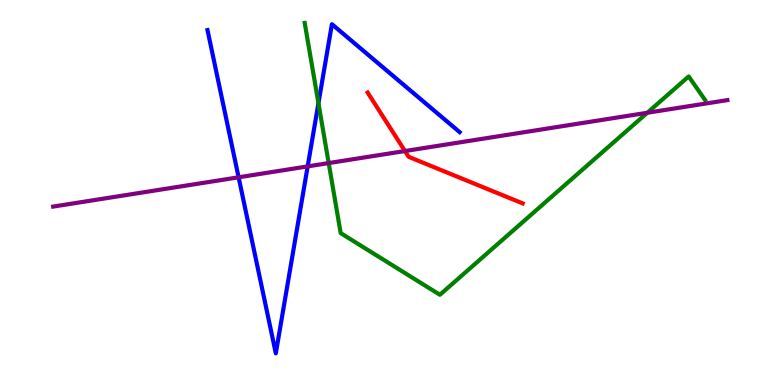[{'lines': ['blue', 'red'], 'intersections': []}, {'lines': ['green', 'red'], 'intersections': []}, {'lines': ['purple', 'red'], 'intersections': [{'x': 5.23, 'y': 6.08}]}, {'lines': ['blue', 'green'], 'intersections': [{'x': 4.11, 'y': 7.32}]}, {'lines': ['blue', 'purple'], 'intersections': [{'x': 3.08, 'y': 5.39}, {'x': 3.97, 'y': 5.68}]}, {'lines': ['green', 'purple'], 'intersections': [{'x': 4.24, 'y': 5.76}, {'x': 8.35, 'y': 7.07}]}]